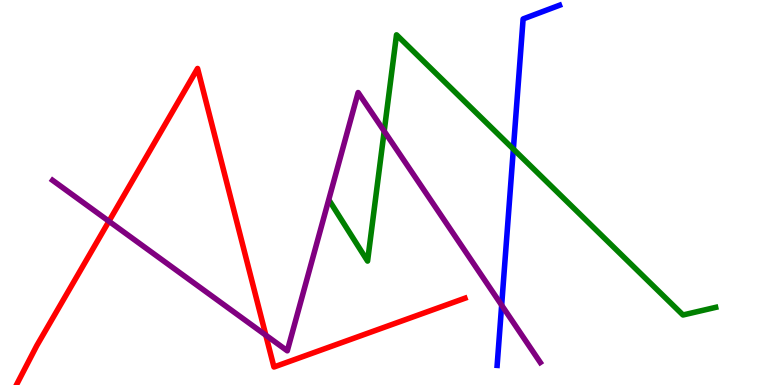[{'lines': ['blue', 'red'], 'intersections': []}, {'lines': ['green', 'red'], 'intersections': []}, {'lines': ['purple', 'red'], 'intersections': [{'x': 1.41, 'y': 4.25}, {'x': 3.43, 'y': 1.29}]}, {'lines': ['blue', 'green'], 'intersections': [{'x': 6.62, 'y': 6.13}]}, {'lines': ['blue', 'purple'], 'intersections': [{'x': 6.47, 'y': 2.07}]}, {'lines': ['green', 'purple'], 'intersections': [{'x': 4.96, 'y': 6.59}]}]